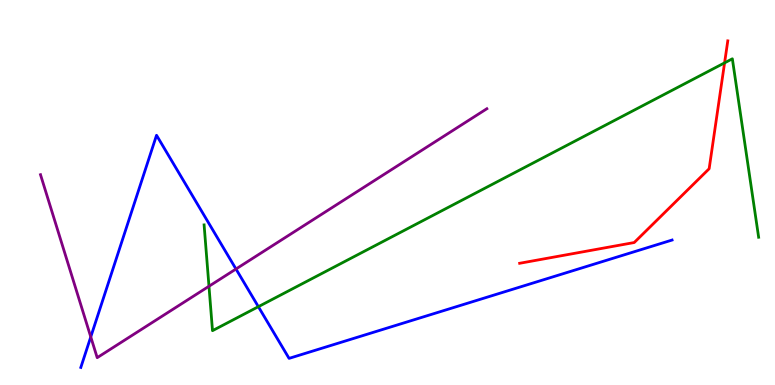[{'lines': ['blue', 'red'], 'intersections': []}, {'lines': ['green', 'red'], 'intersections': [{'x': 9.35, 'y': 8.37}]}, {'lines': ['purple', 'red'], 'intersections': []}, {'lines': ['blue', 'green'], 'intersections': [{'x': 3.33, 'y': 2.03}]}, {'lines': ['blue', 'purple'], 'intersections': [{'x': 1.17, 'y': 1.25}, {'x': 3.04, 'y': 3.01}]}, {'lines': ['green', 'purple'], 'intersections': [{'x': 2.7, 'y': 2.56}]}]